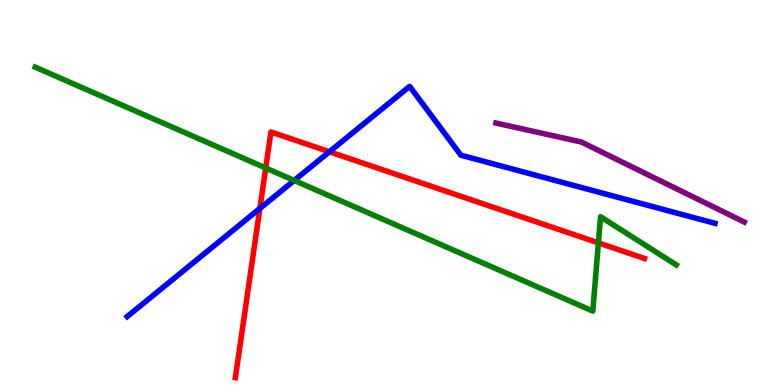[{'lines': ['blue', 'red'], 'intersections': [{'x': 3.35, 'y': 4.59}, {'x': 4.25, 'y': 6.06}]}, {'lines': ['green', 'red'], 'intersections': [{'x': 3.43, 'y': 5.64}, {'x': 7.72, 'y': 3.69}]}, {'lines': ['purple', 'red'], 'intersections': []}, {'lines': ['blue', 'green'], 'intersections': [{'x': 3.8, 'y': 5.31}]}, {'lines': ['blue', 'purple'], 'intersections': []}, {'lines': ['green', 'purple'], 'intersections': []}]